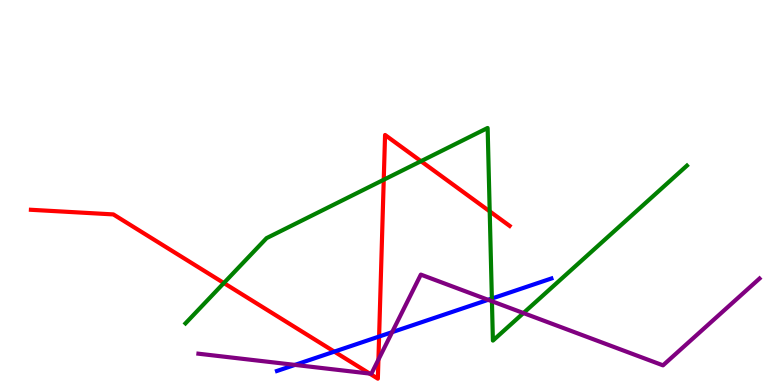[{'lines': ['blue', 'red'], 'intersections': [{'x': 4.31, 'y': 0.867}, {'x': 4.89, 'y': 1.26}]}, {'lines': ['green', 'red'], 'intersections': [{'x': 2.89, 'y': 2.65}, {'x': 4.95, 'y': 5.33}, {'x': 5.43, 'y': 5.81}, {'x': 6.32, 'y': 4.51}]}, {'lines': ['purple', 'red'], 'intersections': [{'x': 4.77, 'y': 0.297}, {'x': 4.88, 'y': 0.659}]}, {'lines': ['blue', 'green'], 'intersections': [{'x': 6.35, 'y': 2.25}]}, {'lines': ['blue', 'purple'], 'intersections': [{'x': 3.81, 'y': 0.522}, {'x': 5.06, 'y': 1.37}, {'x': 6.3, 'y': 2.21}]}, {'lines': ['green', 'purple'], 'intersections': [{'x': 6.35, 'y': 2.18}, {'x': 6.75, 'y': 1.87}]}]